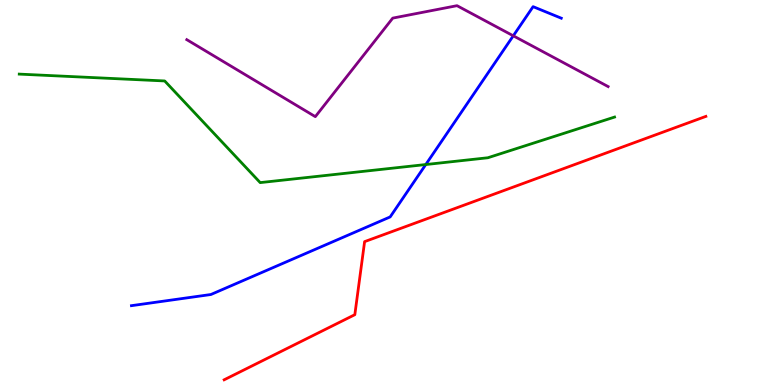[{'lines': ['blue', 'red'], 'intersections': []}, {'lines': ['green', 'red'], 'intersections': []}, {'lines': ['purple', 'red'], 'intersections': []}, {'lines': ['blue', 'green'], 'intersections': [{'x': 5.49, 'y': 5.73}]}, {'lines': ['blue', 'purple'], 'intersections': [{'x': 6.62, 'y': 9.07}]}, {'lines': ['green', 'purple'], 'intersections': []}]